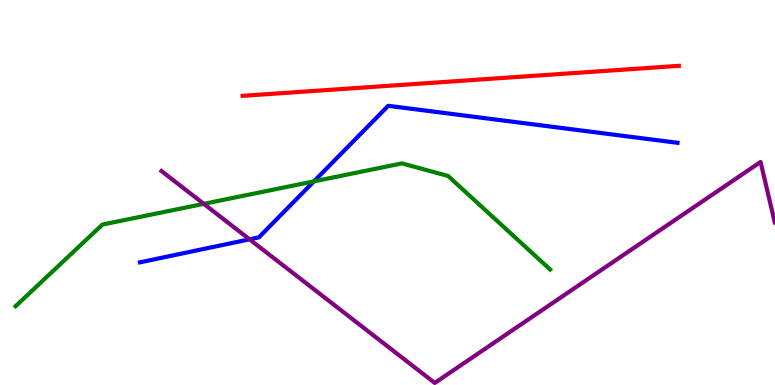[{'lines': ['blue', 'red'], 'intersections': []}, {'lines': ['green', 'red'], 'intersections': []}, {'lines': ['purple', 'red'], 'intersections': []}, {'lines': ['blue', 'green'], 'intersections': [{'x': 4.05, 'y': 5.29}]}, {'lines': ['blue', 'purple'], 'intersections': [{'x': 3.22, 'y': 3.78}]}, {'lines': ['green', 'purple'], 'intersections': [{'x': 2.63, 'y': 4.71}]}]